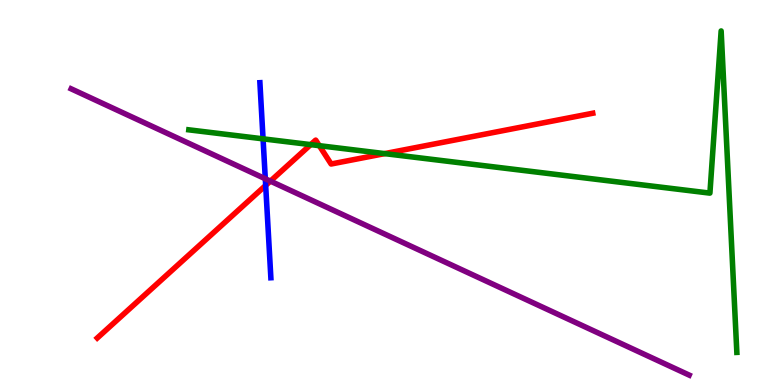[{'lines': ['blue', 'red'], 'intersections': [{'x': 3.43, 'y': 5.18}]}, {'lines': ['green', 'red'], 'intersections': [{'x': 4.01, 'y': 6.24}, {'x': 4.12, 'y': 6.22}, {'x': 4.96, 'y': 6.01}]}, {'lines': ['purple', 'red'], 'intersections': [{'x': 3.49, 'y': 5.3}]}, {'lines': ['blue', 'green'], 'intersections': [{'x': 3.39, 'y': 6.39}]}, {'lines': ['blue', 'purple'], 'intersections': [{'x': 3.42, 'y': 5.36}]}, {'lines': ['green', 'purple'], 'intersections': []}]